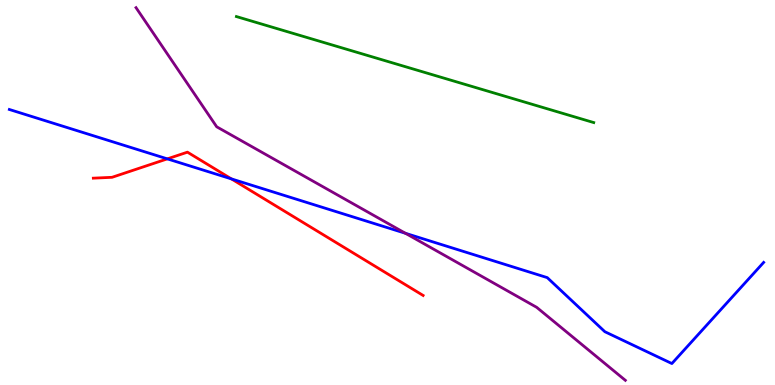[{'lines': ['blue', 'red'], 'intersections': [{'x': 2.16, 'y': 5.87}, {'x': 2.99, 'y': 5.35}]}, {'lines': ['green', 'red'], 'intersections': []}, {'lines': ['purple', 'red'], 'intersections': []}, {'lines': ['blue', 'green'], 'intersections': []}, {'lines': ['blue', 'purple'], 'intersections': [{'x': 5.23, 'y': 3.94}]}, {'lines': ['green', 'purple'], 'intersections': []}]